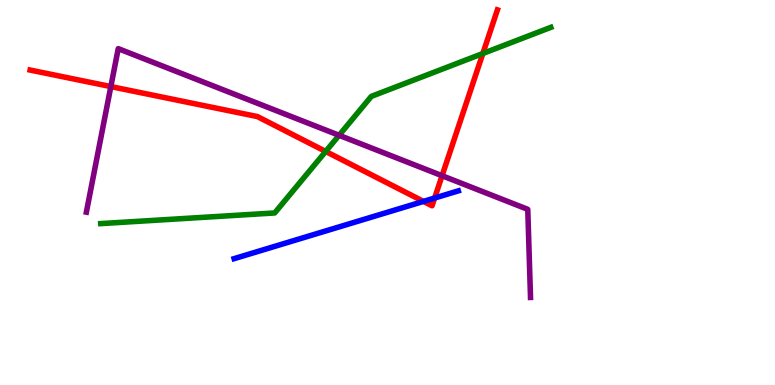[{'lines': ['blue', 'red'], 'intersections': [{'x': 5.46, 'y': 4.77}, {'x': 5.61, 'y': 4.86}]}, {'lines': ['green', 'red'], 'intersections': [{'x': 4.2, 'y': 6.07}, {'x': 6.23, 'y': 8.61}]}, {'lines': ['purple', 'red'], 'intersections': [{'x': 1.43, 'y': 7.75}, {'x': 5.7, 'y': 5.44}]}, {'lines': ['blue', 'green'], 'intersections': []}, {'lines': ['blue', 'purple'], 'intersections': []}, {'lines': ['green', 'purple'], 'intersections': [{'x': 4.38, 'y': 6.49}]}]